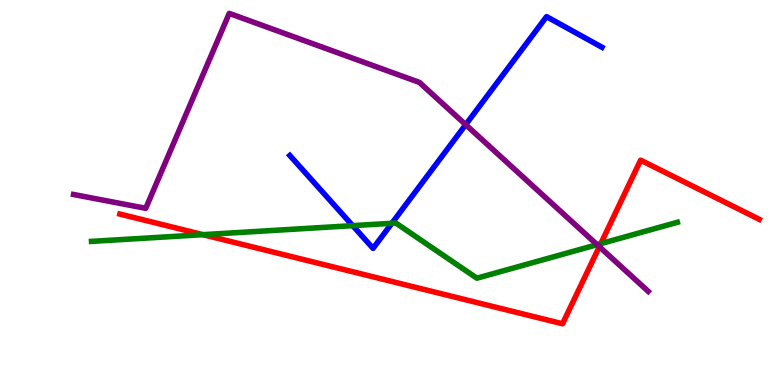[{'lines': ['blue', 'red'], 'intersections': []}, {'lines': ['green', 'red'], 'intersections': [{'x': 2.62, 'y': 3.9}, {'x': 7.75, 'y': 3.67}]}, {'lines': ['purple', 'red'], 'intersections': [{'x': 7.73, 'y': 3.59}]}, {'lines': ['blue', 'green'], 'intersections': [{'x': 4.55, 'y': 4.14}, {'x': 5.06, 'y': 4.2}]}, {'lines': ['blue', 'purple'], 'intersections': [{'x': 6.01, 'y': 6.76}]}, {'lines': ['green', 'purple'], 'intersections': [{'x': 7.7, 'y': 3.64}]}]